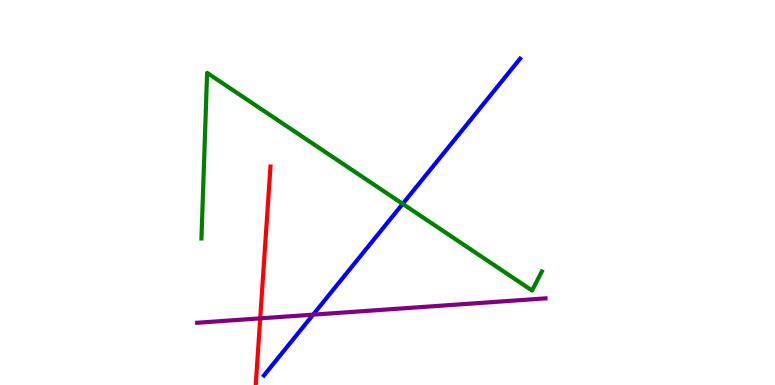[{'lines': ['blue', 'red'], 'intersections': []}, {'lines': ['green', 'red'], 'intersections': []}, {'lines': ['purple', 'red'], 'intersections': [{'x': 3.36, 'y': 1.73}]}, {'lines': ['blue', 'green'], 'intersections': [{'x': 5.2, 'y': 4.7}]}, {'lines': ['blue', 'purple'], 'intersections': [{'x': 4.04, 'y': 1.83}]}, {'lines': ['green', 'purple'], 'intersections': []}]